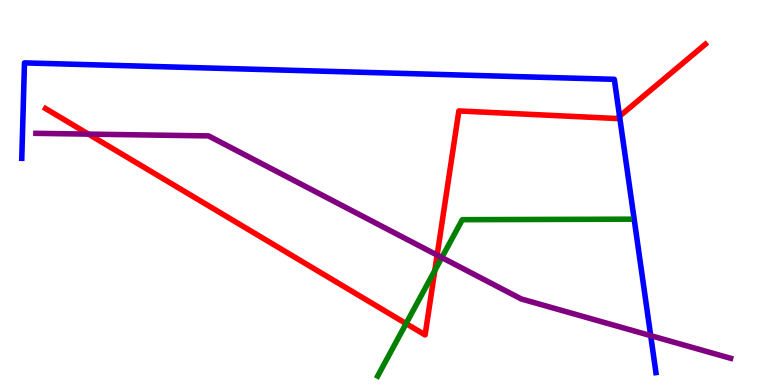[{'lines': ['blue', 'red'], 'intersections': [{'x': 7.99, 'y': 6.98}]}, {'lines': ['green', 'red'], 'intersections': [{'x': 5.24, 'y': 1.6}, {'x': 5.61, 'y': 2.98}]}, {'lines': ['purple', 'red'], 'intersections': [{'x': 1.14, 'y': 6.52}, {'x': 5.64, 'y': 3.37}]}, {'lines': ['blue', 'green'], 'intersections': []}, {'lines': ['blue', 'purple'], 'intersections': [{'x': 8.4, 'y': 1.28}]}, {'lines': ['green', 'purple'], 'intersections': [{'x': 5.7, 'y': 3.31}]}]